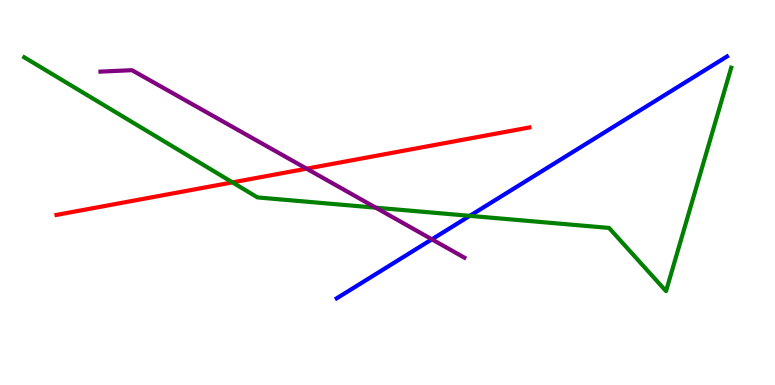[{'lines': ['blue', 'red'], 'intersections': []}, {'lines': ['green', 'red'], 'intersections': [{'x': 3.0, 'y': 5.26}]}, {'lines': ['purple', 'red'], 'intersections': [{'x': 3.96, 'y': 5.62}]}, {'lines': ['blue', 'green'], 'intersections': [{'x': 6.06, 'y': 4.39}]}, {'lines': ['blue', 'purple'], 'intersections': [{'x': 5.57, 'y': 3.78}]}, {'lines': ['green', 'purple'], 'intersections': [{'x': 4.85, 'y': 4.61}]}]